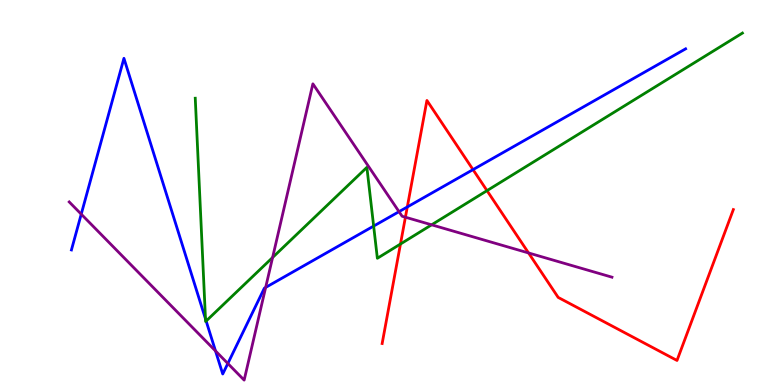[{'lines': ['blue', 'red'], 'intersections': [{'x': 5.26, 'y': 4.62}, {'x': 6.1, 'y': 5.59}]}, {'lines': ['green', 'red'], 'intersections': [{'x': 5.17, 'y': 3.66}, {'x': 6.28, 'y': 5.05}]}, {'lines': ['purple', 'red'], 'intersections': [{'x': 5.23, 'y': 4.36}, {'x': 6.82, 'y': 3.43}]}, {'lines': ['blue', 'green'], 'intersections': [{'x': 2.65, 'y': 1.72}, {'x': 2.66, 'y': 1.66}, {'x': 4.82, 'y': 4.13}]}, {'lines': ['blue', 'purple'], 'intersections': [{'x': 1.05, 'y': 4.44}, {'x': 2.78, 'y': 0.885}, {'x': 2.94, 'y': 0.559}, {'x': 3.43, 'y': 2.53}, {'x': 5.15, 'y': 4.5}]}, {'lines': ['green', 'purple'], 'intersections': [{'x': 3.52, 'y': 3.31}, {'x': 5.57, 'y': 4.16}]}]